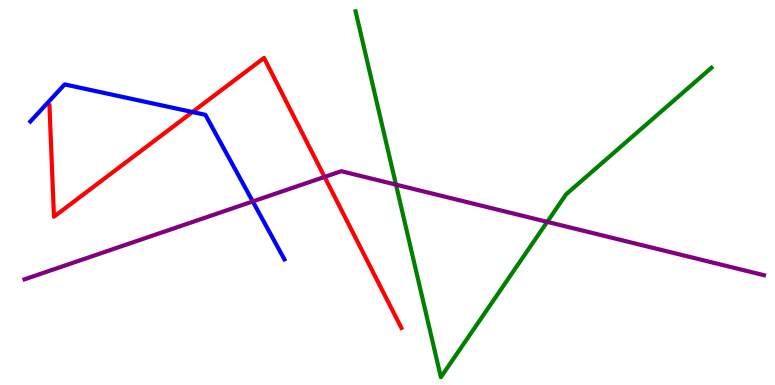[{'lines': ['blue', 'red'], 'intersections': [{'x': 2.48, 'y': 7.09}]}, {'lines': ['green', 'red'], 'intersections': []}, {'lines': ['purple', 'red'], 'intersections': [{'x': 4.19, 'y': 5.4}]}, {'lines': ['blue', 'green'], 'intersections': []}, {'lines': ['blue', 'purple'], 'intersections': [{'x': 3.26, 'y': 4.77}]}, {'lines': ['green', 'purple'], 'intersections': [{'x': 5.11, 'y': 5.2}, {'x': 7.06, 'y': 4.24}]}]